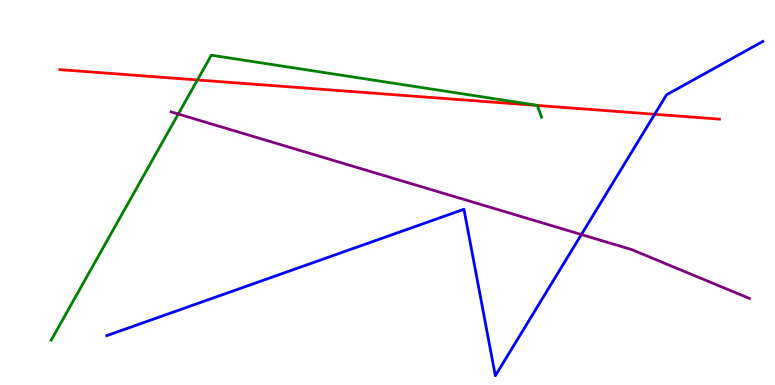[{'lines': ['blue', 'red'], 'intersections': [{'x': 8.45, 'y': 7.03}]}, {'lines': ['green', 'red'], 'intersections': [{'x': 2.55, 'y': 7.92}, {'x': 6.93, 'y': 7.26}]}, {'lines': ['purple', 'red'], 'intersections': []}, {'lines': ['blue', 'green'], 'intersections': []}, {'lines': ['blue', 'purple'], 'intersections': [{'x': 7.5, 'y': 3.91}]}, {'lines': ['green', 'purple'], 'intersections': [{'x': 2.3, 'y': 7.04}]}]